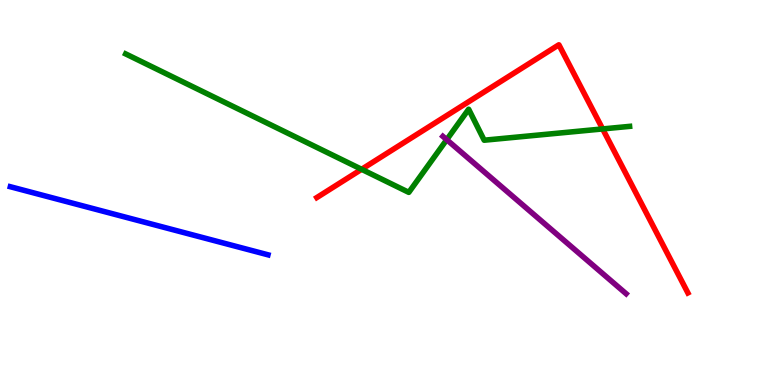[{'lines': ['blue', 'red'], 'intersections': []}, {'lines': ['green', 'red'], 'intersections': [{'x': 4.67, 'y': 5.6}, {'x': 7.78, 'y': 6.65}]}, {'lines': ['purple', 'red'], 'intersections': []}, {'lines': ['blue', 'green'], 'intersections': []}, {'lines': ['blue', 'purple'], 'intersections': []}, {'lines': ['green', 'purple'], 'intersections': [{'x': 5.76, 'y': 6.37}]}]